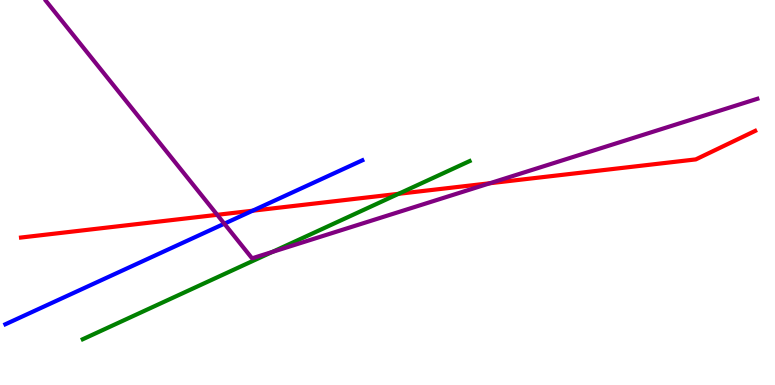[{'lines': ['blue', 'red'], 'intersections': [{'x': 3.26, 'y': 4.53}]}, {'lines': ['green', 'red'], 'intersections': [{'x': 5.14, 'y': 4.97}]}, {'lines': ['purple', 'red'], 'intersections': [{'x': 2.8, 'y': 4.42}, {'x': 6.32, 'y': 5.24}]}, {'lines': ['blue', 'green'], 'intersections': []}, {'lines': ['blue', 'purple'], 'intersections': [{'x': 2.89, 'y': 4.19}]}, {'lines': ['green', 'purple'], 'intersections': [{'x': 3.51, 'y': 3.46}]}]